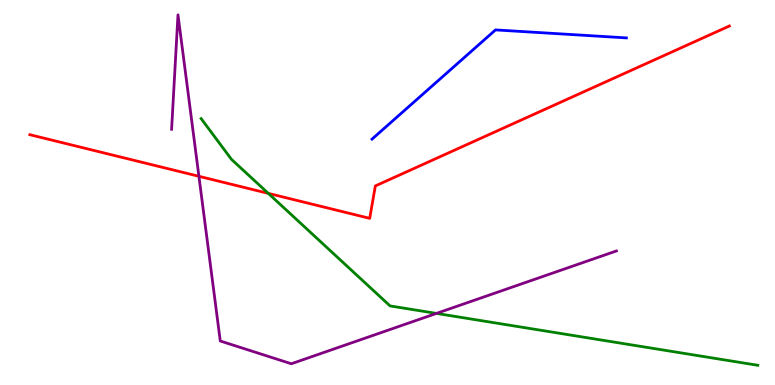[{'lines': ['blue', 'red'], 'intersections': []}, {'lines': ['green', 'red'], 'intersections': [{'x': 3.46, 'y': 4.98}]}, {'lines': ['purple', 'red'], 'intersections': [{'x': 2.57, 'y': 5.42}]}, {'lines': ['blue', 'green'], 'intersections': []}, {'lines': ['blue', 'purple'], 'intersections': []}, {'lines': ['green', 'purple'], 'intersections': [{'x': 5.63, 'y': 1.86}]}]